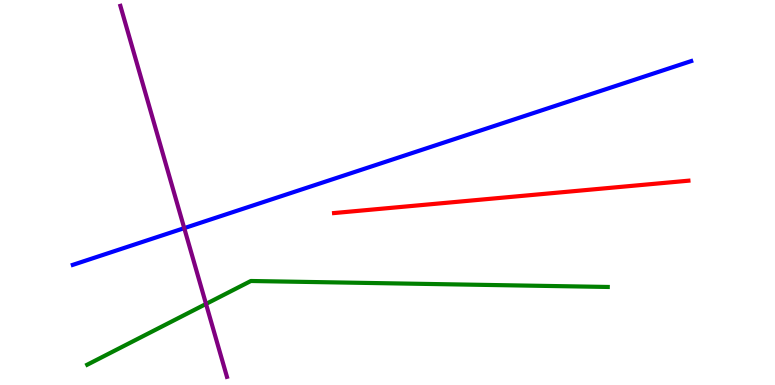[{'lines': ['blue', 'red'], 'intersections': []}, {'lines': ['green', 'red'], 'intersections': []}, {'lines': ['purple', 'red'], 'intersections': []}, {'lines': ['blue', 'green'], 'intersections': []}, {'lines': ['blue', 'purple'], 'intersections': [{'x': 2.38, 'y': 4.07}]}, {'lines': ['green', 'purple'], 'intersections': [{'x': 2.66, 'y': 2.11}]}]